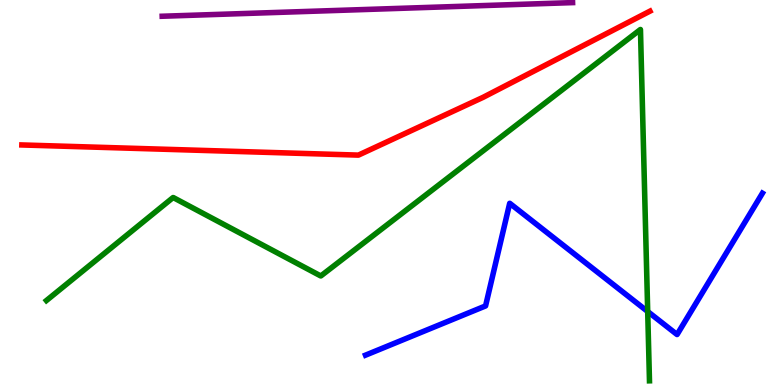[{'lines': ['blue', 'red'], 'intersections': []}, {'lines': ['green', 'red'], 'intersections': []}, {'lines': ['purple', 'red'], 'intersections': []}, {'lines': ['blue', 'green'], 'intersections': [{'x': 8.36, 'y': 1.91}]}, {'lines': ['blue', 'purple'], 'intersections': []}, {'lines': ['green', 'purple'], 'intersections': []}]